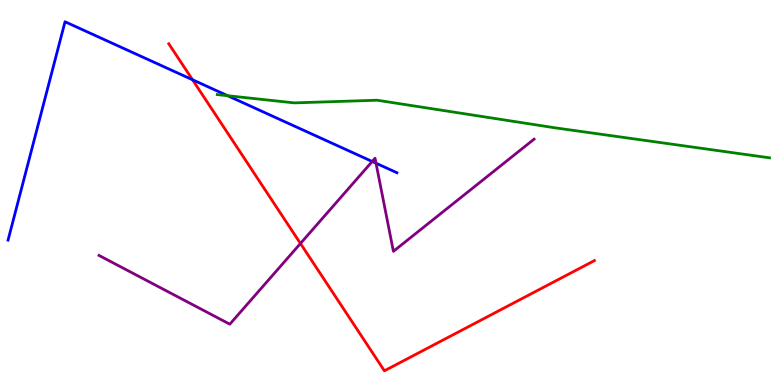[{'lines': ['blue', 'red'], 'intersections': [{'x': 2.48, 'y': 7.93}]}, {'lines': ['green', 'red'], 'intersections': []}, {'lines': ['purple', 'red'], 'intersections': [{'x': 3.88, 'y': 3.68}]}, {'lines': ['blue', 'green'], 'intersections': [{'x': 2.94, 'y': 7.51}]}, {'lines': ['blue', 'purple'], 'intersections': [{'x': 4.8, 'y': 5.81}, {'x': 4.85, 'y': 5.76}]}, {'lines': ['green', 'purple'], 'intersections': []}]